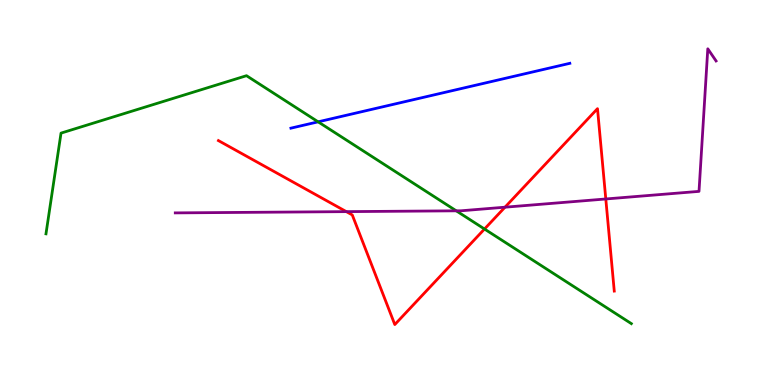[{'lines': ['blue', 'red'], 'intersections': []}, {'lines': ['green', 'red'], 'intersections': [{'x': 6.25, 'y': 4.05}]}, {'lines': ['purple', 'red'], 'intersections': [{'x': 4.47, 'y': 4.5}, {'x': 6.52, 'y': 4.62}, {'x': 7.82, 'y': 4.83}]}, {'lines': ['blue', 'green'], 'intersections': [{'x': 4.1, 'y': 6.84}]}, {'lines': ['blue', 'purple'], 'intersections': []}, {'lines': ['green', 'purple'], 'intersections': [{'x': 5.89, 'y': 4.52}]}]